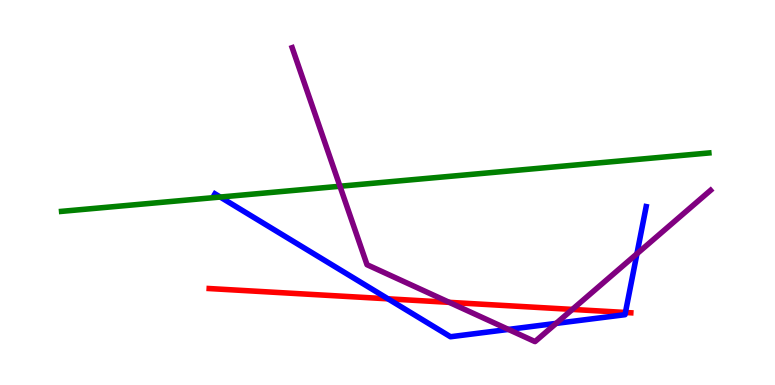[{'lines': ['blue', 'red'], 'intersections': [{'x': 5.01, 'y': 2.24}, {'x': 8.07, 'y': 1.88}]}, {'lines': ['green', 'red'], 'intersections': []}, {'lines': ['purple', 'red'], 'intersections': [{'x': 5.8, 'y': 2.15}, {'x': 7.39, 'y': 1.96}]}, {'lines': ['blue', 'green'], 'intersections': [{'x': 2.84, 'y': 4.88}]}, {'lines': ['blue', 'purple'], 'intersections': [{'x': 6.56, 'y': 1.44}, {'x': 7.18, 'y': 1.6}, {'x': 8.22, 'y': 3.41}]}, {'lines': ['green', 'purple'], 'intersections': [{'x': 4.39, 'y': 5.16}]}]